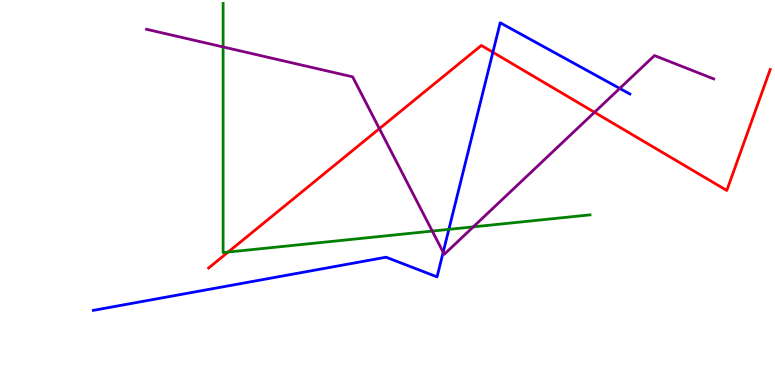[{'lines': ['blue', 'red'], 'intersections': [{'x': 6.36, 'y': 8.64}]}, {'lines': ['green', 'red'], 'intersections': [{'x': 2.94, 'y': 3.45}]}, {'lines': ['purple', 'red'], 'intersections': [{'x': 4.9, 'y': 6.66}, {'x': 7.67, 'y': 7.08}]}, {'lines': ['blue', 'green'], 'intersections': [{'x': 5.79, 'y': 4.04}]}, {'lines': ['blue', 'purple'], 'intersections': [{'x': 5.72, 'y': 3.45}, {'x': 8.0, 'y': 7.7}]}, {'lines': ['green', 'purple'], 'intersections': [{'x': 2.88, 'y': 8.78}, {'x': 5.58, 'y': 4.0}, {'x': 6.11, 'y': 4.11}]}]